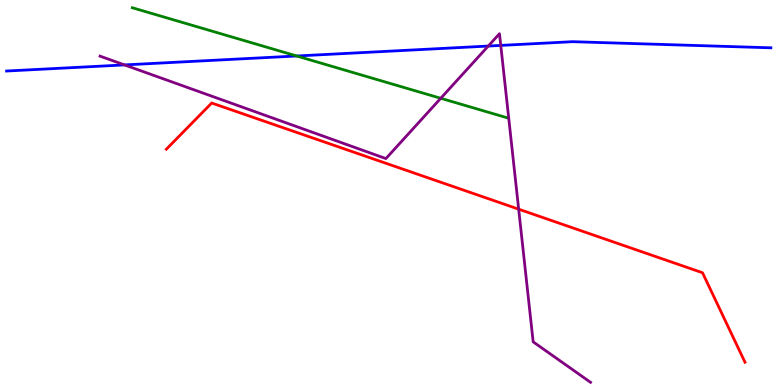[{'lines': ['blue', 'red'], 'intersections': []}, {'lines': ['green', 'red'], 'intersections': []}, {'lines': ['purple', 'red'], 'intersections': [{'x': 6.69, 'y': 4.57}]}, {'lines': ['blue', 'green'], 'intersections': [{'x': 3.83, 'y': 8.55}]}, {'lines': ['blue', 'purple'], 'intersections': [{'x': 1.61, 'y': 8.31}, {'x': 6.3, 'y': 8.8}, {'x': 6.46, 'y': 8.82}]}, {'lines': ['green', 'purple'], 'intersections': [{'x': 5.69, 'y': 7.45}]}]